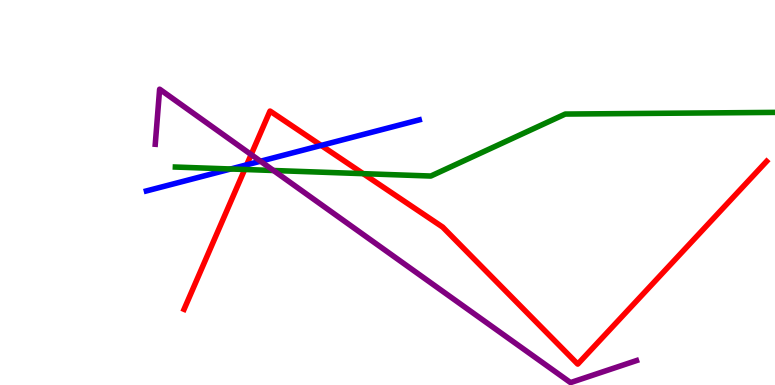[{'lines': ['blue', 'red'], 'intersections': [{'x': 3.18, 'y': 5.72}, {'x': 4.14, 'y': 6.22}]}, {'lines': ['green', 'red'], 'intersections': [{'x': 3.16, 'y': 5.6}, {'x': 4.69, 'y': 5.49}]}, {'lines': ['purple', 'red'], 'intersections': [{'x': 3.24, 'y': 5.99}]}, {'lines': ['blue', 'green'], 'intersections': [{'x': 2.98, 'y': 5.61}]}, {'lines': ['blue', 'purple'], 'intersections': [{'x': 3.36, 'y': 5.81}]}, {'lines': ['green', 'purple'], 'intersections': [{'x': 3.53, 'y': 5.57}]}]